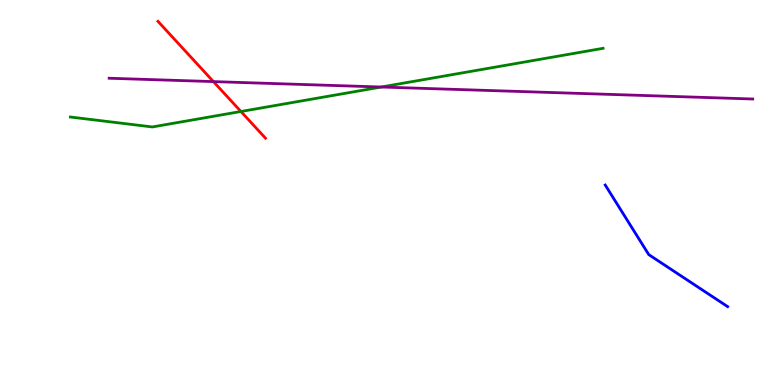[{'lines': ['blue', 'red'], 'intersections': []}, {'lines': ['green', 'red'], 'intersections': [{'x': 3.11, 'y': 7.1}]}, {'lines': ['purple', 'red'], 'intersections': [{'x': 2.75, 'y': 7.88}]}, {'lines': ['blue', 'green'], 'intersections': []}, {'lines': ['blue', 'purple'], 'intersections': []}, {'lines': ['green', 'purple'], 'intersections': [{'x': 4.92, 'y': 7.74}]}]